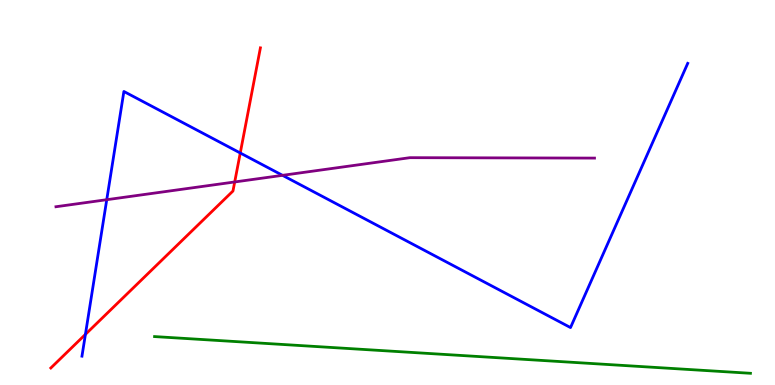[{'lines': ['blue', 'red'], 'intersections': [{'x': 1.1, 'y': 1.31}, {'x': 3.1, 'y': 6.03}]}, {'lines': ['green', 'red'], 'intersections': []}, {'lines': ['purple', 'red'], 'intersections': [{'x': 3.03, 'y': 5.27}]}, {'lines': ['blue', 'green'], 'intersections': []}, {'lines': ['blue', 'purple'], 'intersections': [{'x': 1.38, 'y': 4.81}, {'x': 3.65, 'y': 5.45}]}, {'lines': ['green', 'purple'], 'intersections': []}]